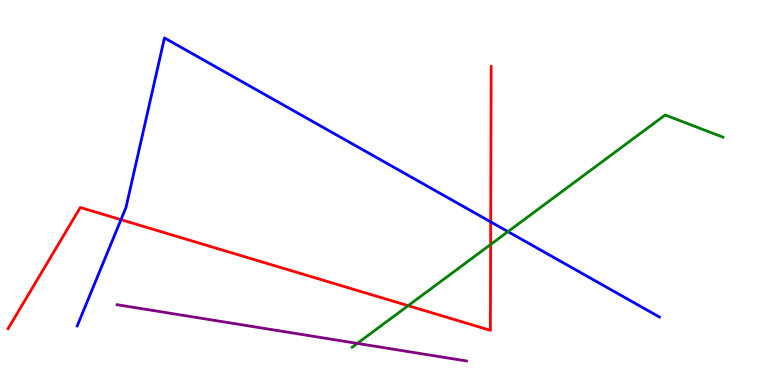[{'lines': ['blue', 'red'], 'intersections': [{'x': 1.56, 'y': 4.29}, {'x': 6.33, 'y': 4.24}]}, {'lines': ['green', 'red'], 'intersections': [{'x': 5.27, 'y': 2.06}, {'x': 6.33, 'y': 3.65}]}, {'lines': ['purple', 'red'], 'intersections': []}, {'lines': ['blue', 'green'], 'intersections': [{'x': 6.55, 'y': 3.98}]}, {'lines': ['blue', 'purple'], 'intersections': []}, {'lines': ['green', 'purple'], 'intersections': [{'x': 4.61, 'y': 1.08}]}]